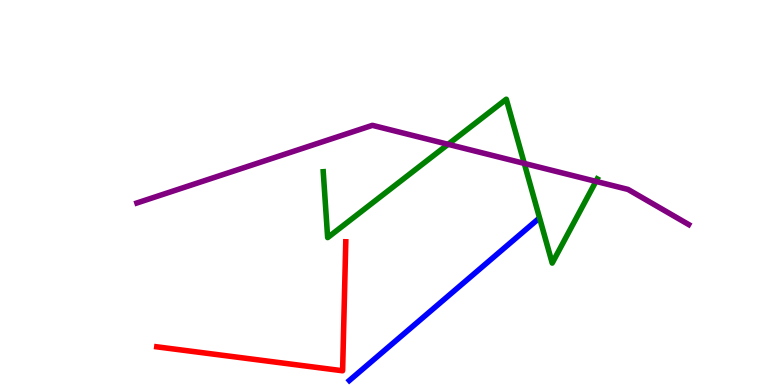[{'lines': ['blue', 'red'], 'intersections': []}, {'lines': ['green', 'red'], 'intersections': []}, {'lines': ['purple', 'red'], 'intersections': []}, {'lines': ['blue', 'green'], 'intersections': []}, {'lines': ['blue', 'purple'], 'intersections': []}, {'lines': ['green', 'purple'], 'intersections': [{'x': 5.78, 'y': 6.25}, {'x': 6.77, 'y': 5.76}, {'x': 7.69, 'y': 5.29}]}]